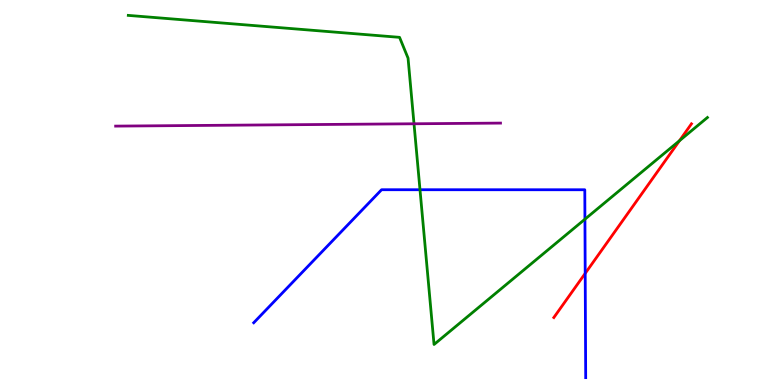[{'lines': ['blue', 'red'], 'intersections': [{'x': 7.55, 'y': 2.9}]}, {'lines': ['green', 'red'], 'intersections': [{'x': 8.77, 'y': 6.34}]}, {'lines': ['purple', 'red'], 'intersections': []}, {'lines': ['blue', 'green'], 'intersections': [{'x': 5.42, 'y': 5.07}, {'x': 7.55, 'y': 4.31}]}, {'lines': ['blue', 'purple'], 'intersections': []}, {'lines': ['green', 'purple'], 'intersections': [{'x': 5.34, 'y': 6.79}]}]